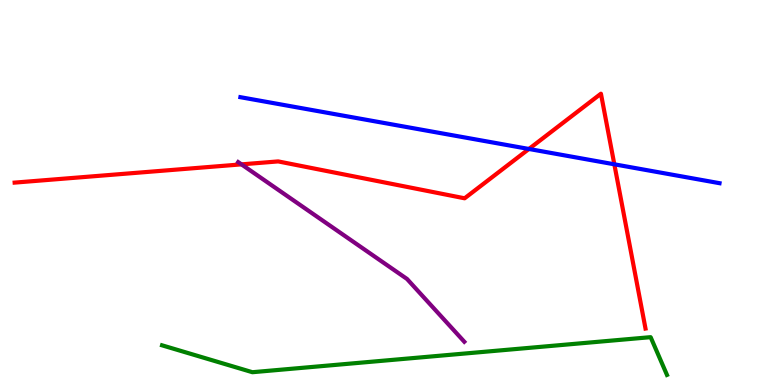[{'lines': ['blue', 'red'], 'intersections': [{'x': 6.82, 'y': 6.13}, {'x': 7.93, 'y': 5.73}]}, {'lines': ['green', 'red'], 'intersections': []}, {'lines': ['purple', 'red'], 'intersections': [{'x': 3.12, 'y': 5.73}]}, {'lines': ['blue', 'green'], 'intersections': []}, {'lines': ['blue', 'purple'], 'intersections': []}, {'lines': ['green', 'purple'], 'intersections': []}]